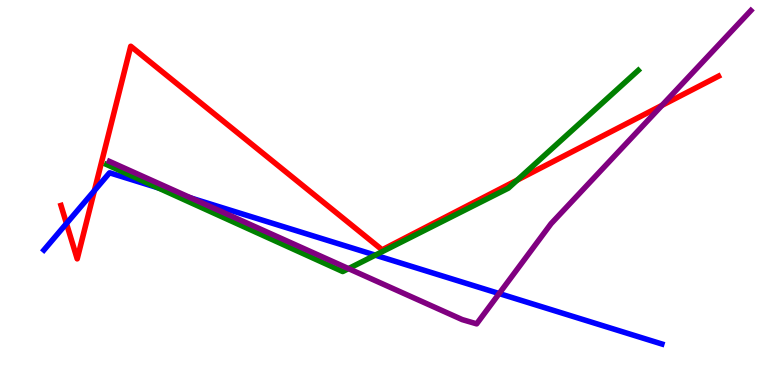[{'lines': ['blue', 'red'], 'intersections': [{'x': 0.858, 'y': 4.19}, {'x': 1.22, 'y': 5.05}]}, {'lines': ['green', 'red'], 'intersections': [{'x': 6.67, 'y': 5.32}]}, {'lines': ['purple', 'red'], 'intersections': [{'x': 8.54, 'y': 7.26}]}, {'lines': ['blue', 'green'], 'intersections': [{'x': 2.04, 'y': 5.12}, {'x': 4.84, 'y': 3.37}]}, {'lines': ['blue', 'purple'], 'intersections': [{'x': 2.47, 'y': 4.85}, {'x': 6.44, 'y': 2.38}]}, {'lines': ['green', 'purple'], 'intersections': [{'x': 4.5, 'y': 3.02}]}]